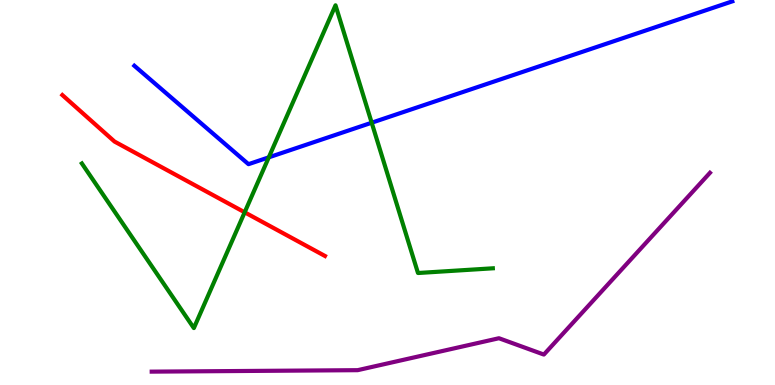[{'lines': ['blue', 'red'], 'intersections': []}, {'lines': ['green', 'red'], 'intersections': [{'x': 3.16, 'y': 4.49}]}, {'lines': ['purple', 'red'], 'intersections': []}, {'lines': ['blue', 'green'], 'intersections': [{'x': 3.47, 'y': 5.91}, {'x': 4.8, 'y': 6.81}]}, {'lines': ['blue', 'purple'], 'intersections': []}, {'lines': ['green', 'purple'], 'intersections': []}]